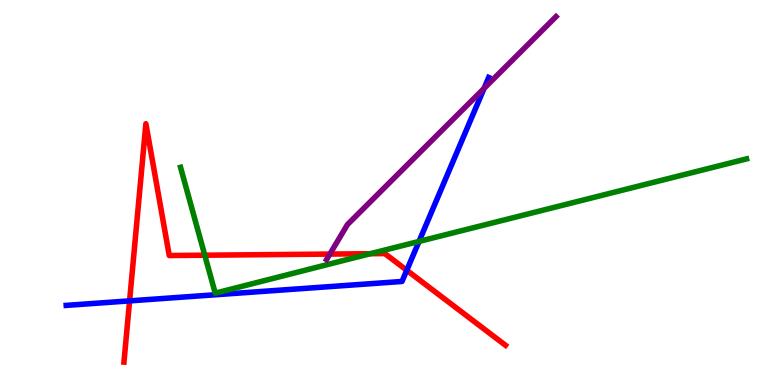[{'lines': ['blue', 'red'], 'intersections': [{'x': 1.67, 'y': 2.18}, {'x': 5.25, 'y': 2.98}]}, {'lines': ['green', 'red'], 'intersections': [{'x': 2.64, 'y': 3.37}, {'x': 4.78, 'y': 3.41}]}, {'lines': ['purple', 'red'], 'intersections': [{'x': 4.26, 'y': 3.4}]}, {'lines': ['blue', 'green'], 'intersections': [{'x': 5.41, 'y': 3.73}]}, {'lines': ['blue', 'purple'], 'intersections': [{'x': 6.25, 'y': 7.71}]}, {'lines': ['green', 'purple'], 'intersections': []}]